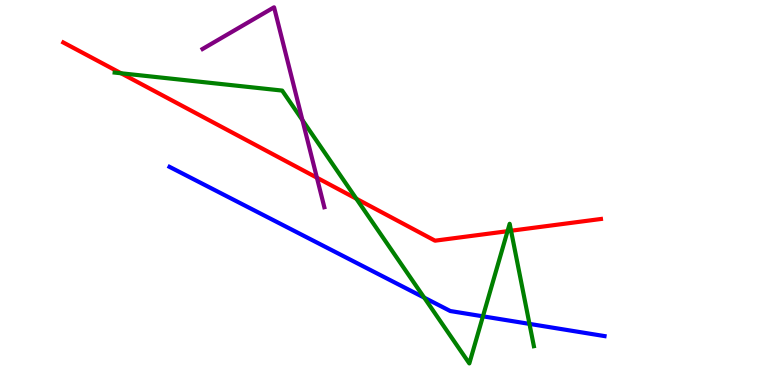[{'lines': ['blue', 'red'], 'intersections': []}, {'lines': ['green', 'red'], 'intersections': [{'x': 1.56, 'y': 8.1}, {'x': 4.6, 'y': 4.84}, {'x': 6.55, 'y': 3.99}, {'x': 6.59, 'y': 4.01}]}, {'lines': ['purple', 'red'], 'intersections': [{'x': 4.09, 'y': 5.38}]}, {'lines': ['blue', 'green'], 'intersections': [{'x': 5.47, 'y': 2.27}, {'x': 6.23, 'y': 1.78}, {'x': 6.83, 'y': 1.59}]}, {'lines': ['blue', 'purple'], 'intersections': []}, {'lines': ['green', 'purple'], 'intersections': [{'x': 3.9, 'y': 6.88}]}]